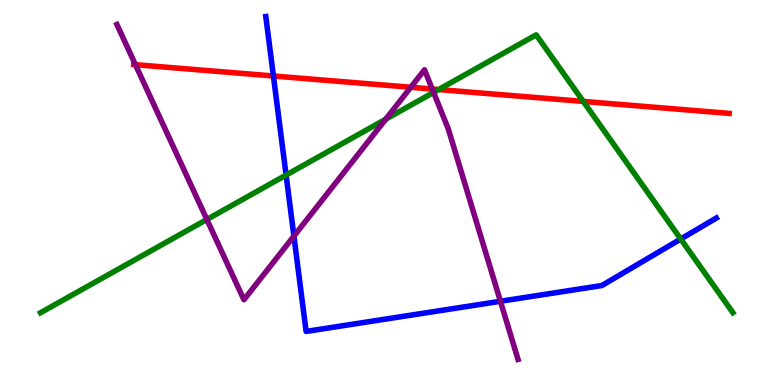[{'lines': ['blue', 'red'], 'intersections': [{'x': 3.53, 'y': 8.03}]}, {'lines': ['green', 'red'], 'intersections': [{'x': 5.66, 'y': 7.67}, {'x': 7.53, 'y': 7.37}]}, {'lines': ['purple', 'red'], 'intersections': [{'x': 1.75, 'y': 8.32}, {'x': 5.3, 'y': 7.73}, {'x': 5.58, 'y': 7.69}]}, {'lines': ['blue', 'green'], 'intersections': [{'x': 3.69, 'y': 5.45}, {'x': 8.78, 'y': 3.79}]}, {'lines': ['blue', 'purple'], 'intersections': [{'x': 3.79, 'y': 3.87}, {'x': 6.46, 'y': 2.17}]}, {'lines': ['green', 'purple'], 'intersections': [{'x': 2.67, 'y': 4.3}, {'x': 4.98, 'y': 6.9}, {'x': 5.59, 'y': 7.6}]}]